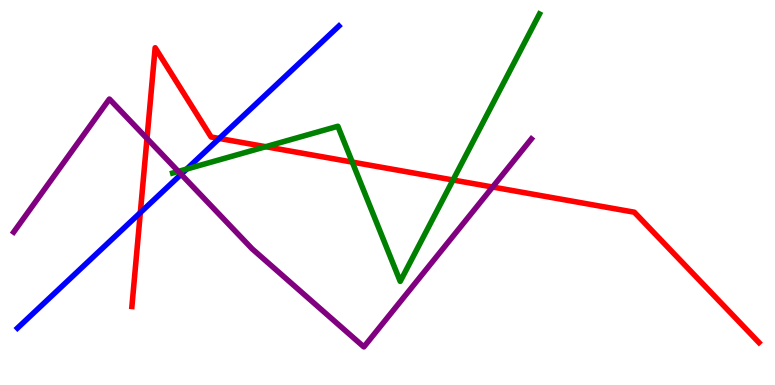[{'lines': ['blue', 'red'], 'intersections': [{'x': 1.81, 'y': 4.48}, {'x': 2.83, 'y': 6.4}]}, {'lines': ['green', 'red'], 'intersections': [{'x': 3.43, 'y': 6.19}, {'x': 4.55, 'y': 5.79}, {'x': 5.85, 'y': 5.32}]}, {'lines': ['purple', 'red'], 'intersections': [{'x': 1.9, 'y': 6.4}, {'x': 6.36, 'y': 5.14}]}, {'lines': ['blue', 'green'], 'intersections': [{'x': 2.41, 'y': 5.61}]}, {'lines': ['blue', 'purple'], 'intersections': [{'x': 2.34, 'y': 5.47}]}, {'lines': ['green', 'purple'], 'intersections': [{'x': 2.3, 'y': 5.55}]}]